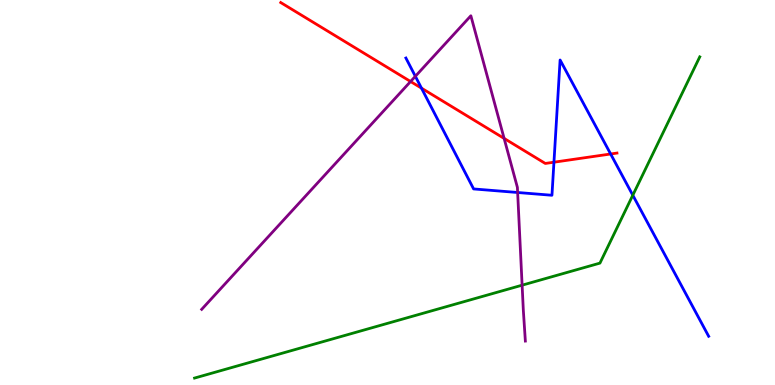[{'lines': ['blue', 'red'], 'intersections': [{'x': 5.44, 'y': 7.71}, {'x': 7.15, 'y': 5.79}, {'x': 7.88, 'y': 6.0}]}, {'lines': ['green', 'red'], 'intersections': []}, {'lines': ['purple', 'red'], 'intersections': [{'x': 5.3, 'y': 7.88}, {'x': 6.5, 'y': 6.41}]}, {'lines': ['blue', 'green'], 'intersections': [{'x': 8.17, 'y': 4.93}]}, {'lines': ['blue', 'purple'], 'intersections': [{'x': 5.36, 'y': 8.02}, {'x': 6.68, 'y': 5.0}]}, {'lines': ['green', 'purple'], 'intersections': [{'x': 6.74, 'y': 2.59}]}]